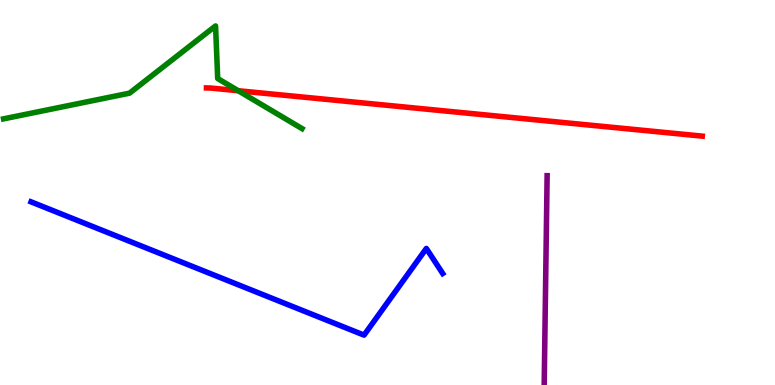[{'lines': ['blue', 'red'], 'intersections': []}, {'lines': ['green', 'red'], 'intersections': [{'x': 3.07, 'y': 7.64}]}, {'lines': ['purple', 'red'], 'intersections': []}, {'lines': ['blue', 'green'], 'intersections': []}, {'lines': ['blue', 'purple'], 'intersections': []}, {'lines': ['green', 'purple'], 'intersections': []}]